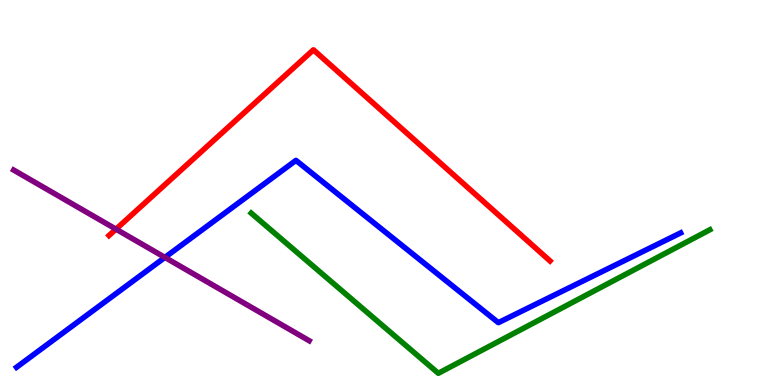[{'lines': ['blue', 'red'], 'intersections': []}, {'lines': ['green', 'red'], 'intersections': []}, {'lines': ['purple', 'red'], 'intersections': [{'x': 1.5, 'y': 4.05}]}, {'lines': ['blue', 'green'], 'intersections': []}, {'lines': ['blue', 'purple'], 'intersections': [{'x': 2.13, 'y': 3.31}]}, {'lines': ['green', 'purple'], 'intersections': []}]